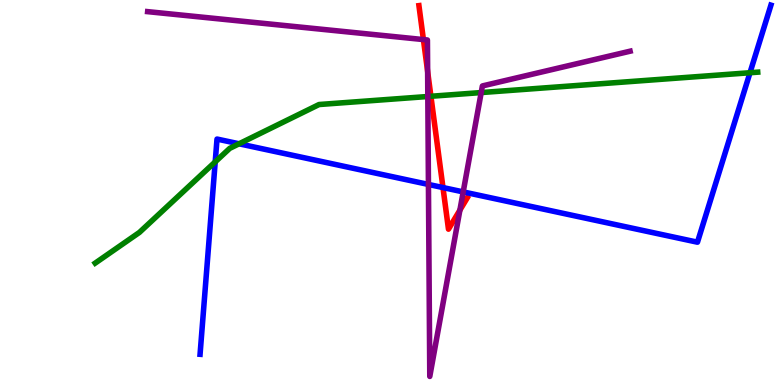[{'lines': ['blue', 'red'], 'intersections': [{'x': 5.72, 'y': 5.13}]}, {'lines': ['green', 'red'], 'intersections': [{'x': 5.56, 'y': 7.5}]}, {'lines': ['purple', 'red'], 'intersections': [{'x': 5.46, 'y': 8.97}, {'x': 5.52, 'y': 8.14}, {'x': 5.93, 'y': 4.54}]}, {'lines': ['blue', 'green'], 'intersections': [{'x': 2.78, 'y': 5.8}, {'x': 3.08, 'y': 6.27}, {'x': 9.68, 'y': 8.11}]}, {'lines': ['blue', 'purple'], 'intersections': [{'x': 5.53, 'y': 5.21}, {'x': 5.98, 'y': 5.02}]}, {'lines': ['green', 'purple'], 'intersections': [{'x': 5.52, 'y': 7.49}, {'x': 6.21, 'y': 7.6}]}]